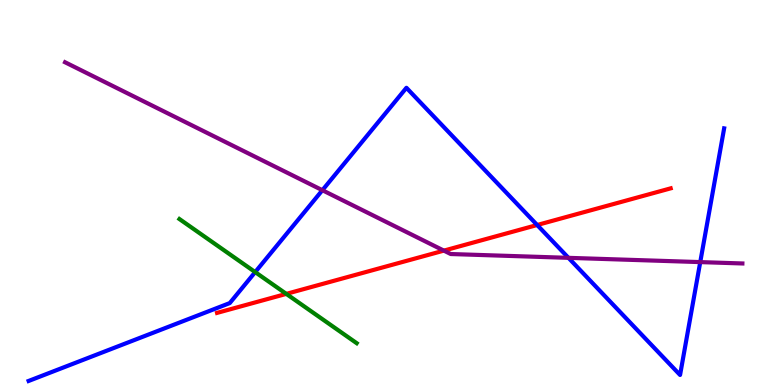[{'lines': ['blue', 'red'], 'intersections': [{'x': 6.93, 'y': 4.16}]}, {'lines': ['green', 'red'], 'intersections': [{'x': 3.69, 'y': 2.37}]}, {'lines': ['purple', 'red'], 'intersections': [{'x': 5.73, 'y': 3.49}]}, {'lines': ['blue', 'green'], 'intersections': [{'x': 3.29, 'y': 2.93}]}, {'lines': ['blue', 'purple'], 'intersections': [{'x': 4.16, 'y': 5.06}, {'x': 7.33, 'y': 3.3}, {'x': 9.04, 'y': 3.19}]}, {'lines': ['green', 'purple'], 'intersections': []}]